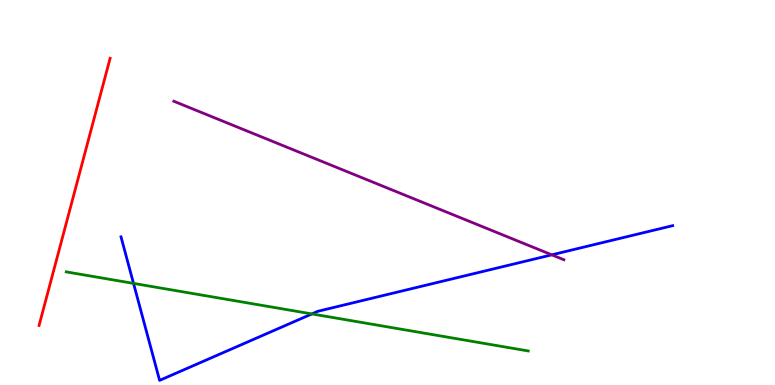[{'lines': ['blue', 'red'], 'intersections': []}, {'lines': ['green', 'red'], 'intersections': []}, {'lines': ['purple', 'red'], 'intersections': []}, {'lines': ['blue', 'green'], 'intersections': [{'x': 1.72, 'y': 2.64}, {'x': 4.02, 'y': 1.85}]}, {'lines': ['blue', 'purple'], 'intersections': [{'x': 7.12, 'y': 3.38}]}, {'lines': ['green', 'purple'], 'intersections': []}]